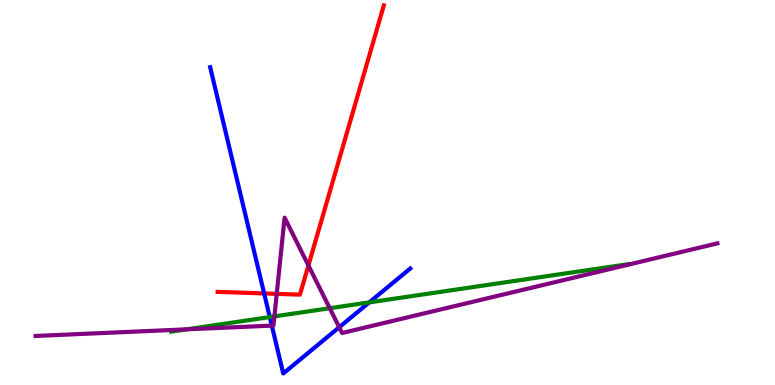[{'lines': ['blue', 'red'], 'intersections': [{'x': 3.41, 'y': 2.38}]}, {'lines': ['green', 'red'], 'intersections': []}, {'lines': ['purple', 'red'], 'intersections': [{'x': 3.57, 'y': 2.37}, {'x': 3.98, 'y': 3.11}]}, {'lines': ['blue', 'green'], 'intersections': [{'x': 3.48, 'y': 1.76}, {'x': 4.76, 'y': 2.15}]}, {'lines': ['blue', 'purple'], 'intersections': [{'x': 3.51, 'y': 1.54}, {'x': 4.38, 'y': 1.5}]}, {'lines': ['green', 'purple'], 'intersections': [{'x': 2.41, 'y': 1.45}, {'x': 3.54, 'y': 1.78}, {'x': 4.25, 'y': 1.99}]}]